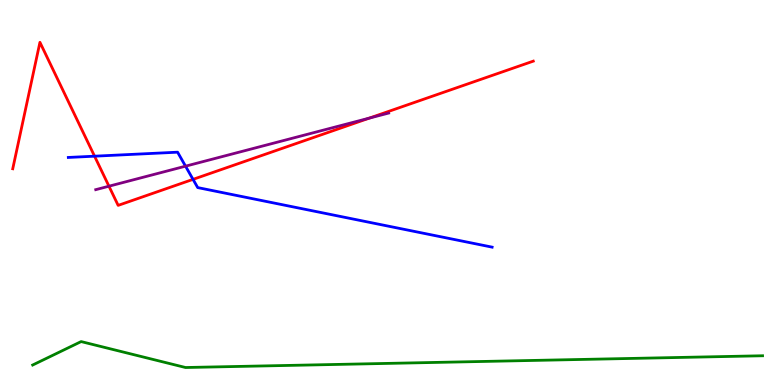[{'lines': ['blue', 'red'], 'intersections': [{'x': 1.22, 'y': 5.94}, {'x': 2.49, 'y': 5.34}]}, {'lines': ['green', 'red'], 'intersections': []}, {'lines': ['purple', 'red'], 'intersections': [{'x': 1.41, 'y': 5.16}, {'x': 4.76, 'y': 6.93}]}, {'lines': ['blue', 'green'], 'intersections': []}, {'lines': ['blue', 'purple'], 'intersections': [{'x': 2.39, 'y': 5.68}]}, {'lines': ['green', 'purple'], 'intersections': []}]